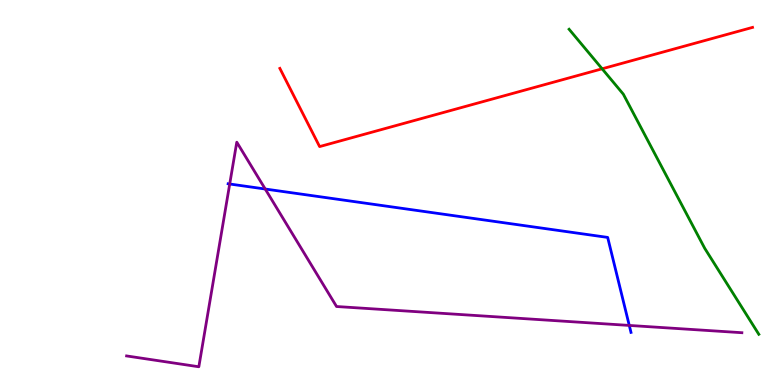[{'lines': ['blue', 'red'], 'intersections': []}, {'lines': ['green', 'red'], 'intersections': [{'x': 7.77, 'y': 8.21}]}, {'lines': ['purple', 'red'], 'intersections': []}, {'lines': ['blue', 'green'], 'intersections': []}, {'lines': ['blue', 'purple'], 'intersections': [{'x': 2.96, 'y': 5.22}, {'x': 3.42, 'y': 5.09}, {'x': 8.12, 'y': 1.55}]}, {'lines': ['green', 'purple'], 'intersections': []}]